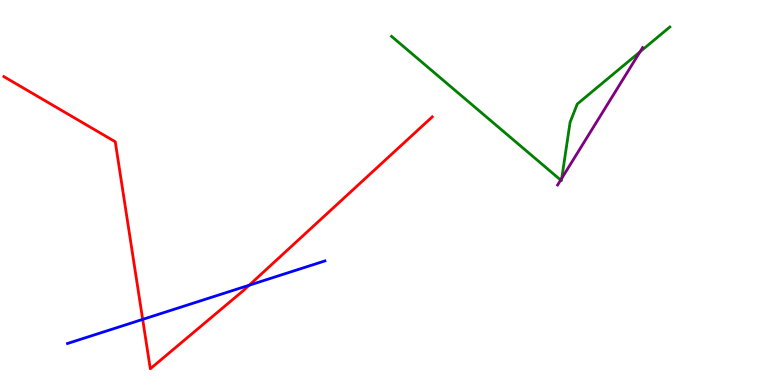[{'lines': ['blue', 'red'], 'intersections': [{'x': 1.84, 'y': 1.7}, {'x': 3.22, 'y': 2.59}]}, {'lines': ['green', 'red'], 'intersections': []}, {'lines': ['purple', 'red'], 'intersections': []}, {'lines': ['blue', 'green'], 'intersections': []}, {'lines': ['blue', 'purple'], 'intersections': []}, {'lines': ['green', 'purple'], 'intersections': [{'x': 7.23, 'y': 5.32}, {'x': 7.25, 'y': 5.37}, {'x': 8.26, 'y': 8.65}]}]